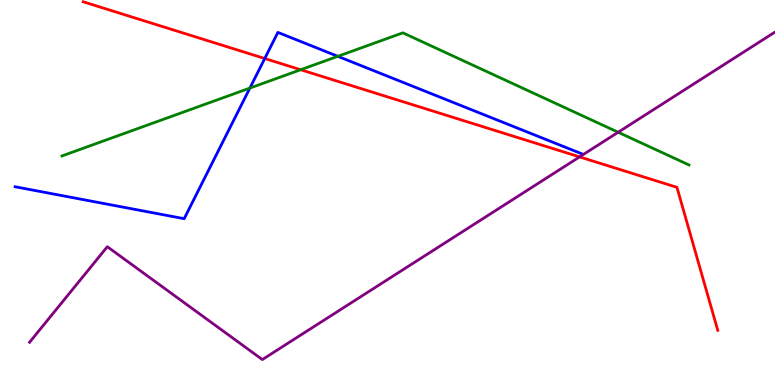[{'lines': ['blue', 'red'], 'intersections': [{'x': 3.42, 'y': 8.48}]}, {'lines': ['green', 'red'], 'intersections': [{'x': 3.88, 'y': 8.19}]}, {'lines': ['purple', 'red'], 'intersections': [{'x': 7.48, 'y': 5.92}]}, {'lines': ['blue', 'green'], 'intersections': [{'x': 3.22, 'y': 7.71}, {'x': 4.36, 'y': 8.54}]}, {'lines': ['blue', 'purple'], 'intersections': []}, {'lines': ['green', 'purple'], 'intersections': [{'x': 7.98, 'y': 6.56}]}]